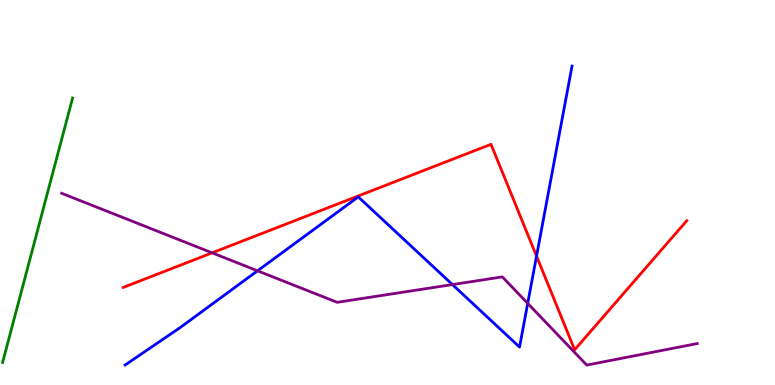[{'lines': ['blue', 'red'], 'intersections': [{'x': 6.92, 'y': 3.35}]}, {'lines': ['green', 'red'], 'intersections': []}, {'lines': ['purple', 'red'], 'intersections': [{'x': 2.74, 'y': 3.43}]}, {'lines': ['blue', 'green'], 'intersections': []}, {'lines': ['blue', 'purple'], 'intersections': [{'x': 3.32, 'y': 2.97}, {'x': 5.84, 'y': 2.61}, {'x': 6.81, 'y': 2.12}]}, {'lines': ['green', 'purple'], 'intersections': []}]